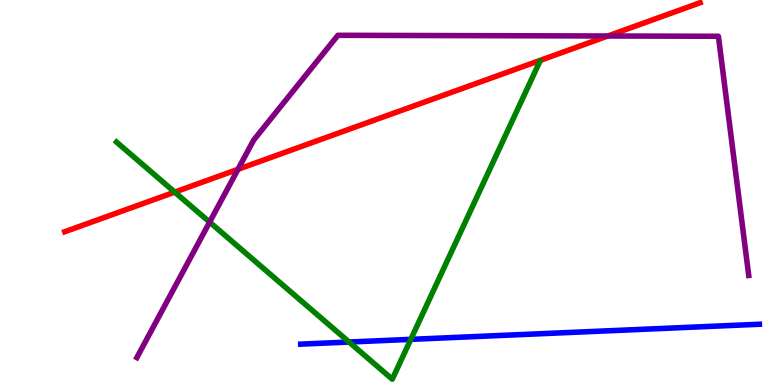[{'lines': ['blue', 'red'], 'intersections': []}, {'lines': ['green', 'red'], 'intersections': [{'x': 2.25, 'y': 5.01}]}, {'lines': ['purple', 'red'], 'intersections': [{'x': 3.07, 'y': 5.6}, {'x': 7.84, 'y': 9.07}]}, {'lines': ['blue', 'green'], 'intersections': [{'x': 4.5, 'y': 1.12}, {'x': 5.3, 'y': 1.19}]}, {'lines': ['blue', 'purple'], 'intersections': []}, {'lines': ['green', 'purple'], 'intersections': [{'x': 2.7, 'y': 4.23}]}]